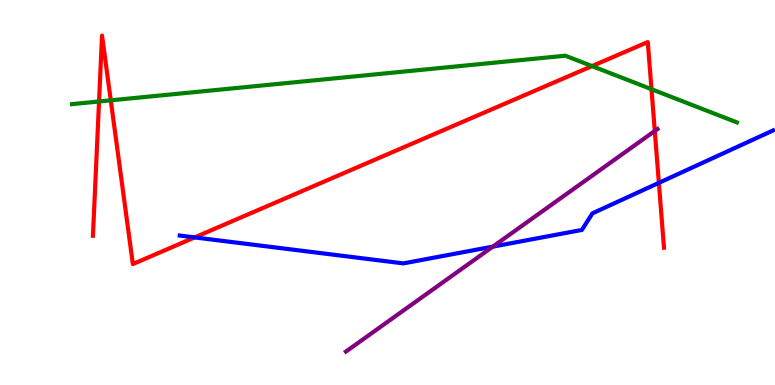[{'lines': ['blue', 'red'], 'intersections': [{'x': 2.51, 'y': 3.83}, {'x': 8.5, 'y': 5.25}]}, {'lines': ['green', 'red'], 'intersections': [{'x': 1.28, 'y': 7.36}, {'x': 1.43, 'y': 7.39}, {'x': 7.64, 'y': 8.28}, {'x': 8.41, 'y': 7.68}]}, {'lines': ['purple', 'red'], 'intersections': [{'x': 8.45, 'y': 6.6}]}, {'lines': ['blue', 'green'], 'intersections': []}, {'lines': ['blue', 'purple'], 'intersections': [{'x': 6.36, 'y': 3.59}]}, {'lines': ['green', 'purple'], 'intersections': []}]